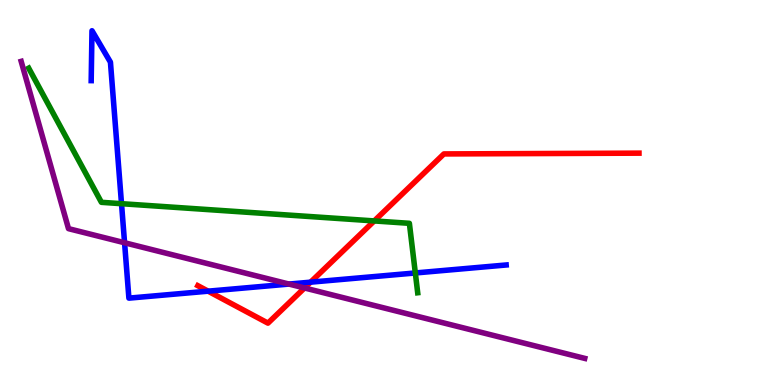[{'lines': ['blue', 'red'], 'intersections': [{'x': 2.69, 'y': 2.44}, {'x': 4.01, 'y': 2.67}]}, {'lines': ['green', 'red'], 'intersections': [{'x': 4.83, 'y': 4.26}]}, {'lines': ['purple', 'red'], 'intersections': [{'x': 3.93, 'y': 2.52}]}, {'lines': ['blue', 'green'], 'intersections': [{'x': 1.57, 'y': 4.71}, {'x': 5.36, 'y': 2.91}]}, {'lines': ['blue', 'purple'], 'intersections': [{'x': 1.61, 'y': 3.69}, {'x': 3.73, 'y': 2.62}]}, {'lines': ['green', 'purple'], 'intersections': []}]